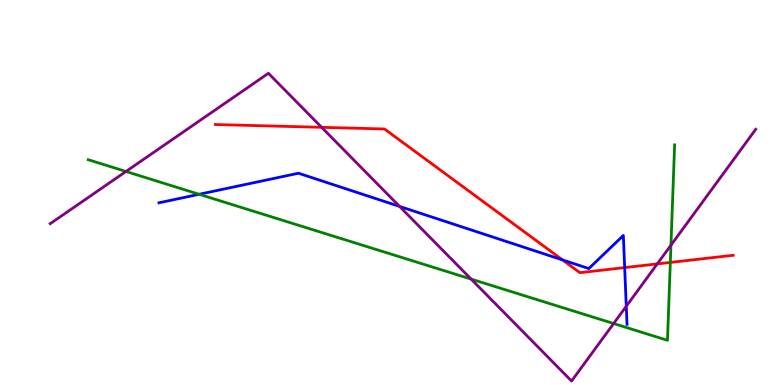[{'lines': ['blue', 'red'], 'intersections': [{'x': 7.26, 'y': 3.25}, {'x': 8.06, 'y': 3.05}]}, {'lines': ['green', 'red'], 'intersections': [{'x': 8.65, 'y': 3.18}]}, {'lines': ['purple', 'red'], 'intersections': [{'x': 4.15, 'y': 6.69}, {'x': 8.48, 'y': 3.15}]}, {'lines': ['blue', 'green'], 'intersections': [{'x': 2.57, 'y': 4.95}]}, {'lines': ['blue', 'purple'], 'intersections': [{'x': 5.16, 'y': 4.64}, {'x': 8.08, 'y': 2.05}]}, {'lines': ['green', 'purple'], 'intersections': [{'x': 1.63, 'y': 5.55}, {'x': 6.08, 'y': 2.75}, {'x': 7.92, 'y': 1.6}, {'x': 8.66, 'y': 3.63}]}]